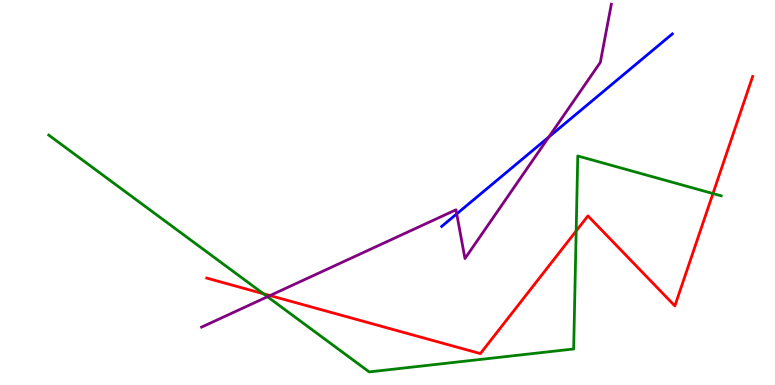[{'lines': ['blue', 'red'], 'intersections': []}, {'lines': ['green', 'red'], 'intersections': [{'x': 3.4, 'y': 2.37}, {'x': 7.43, 'y': 4.0}, {'x': 9.2, 'y': 4.97}]}, {'lines': ['purple', 'red'], 'intersections': [{'x': 3.48, 'y': 2.32}]}, {'lines': ['blue', 'green'], 'intersections': []}, {'lines': ['blue', 'purple'], 'intersections': [{'x': 5.89, 'y': 4.44}, {'x': 7.08, 'y': 6.44}]}, {'lines': ['green', 'purple'], 'intersections': [{'x': 3.45, 'y': 2.29}]}]